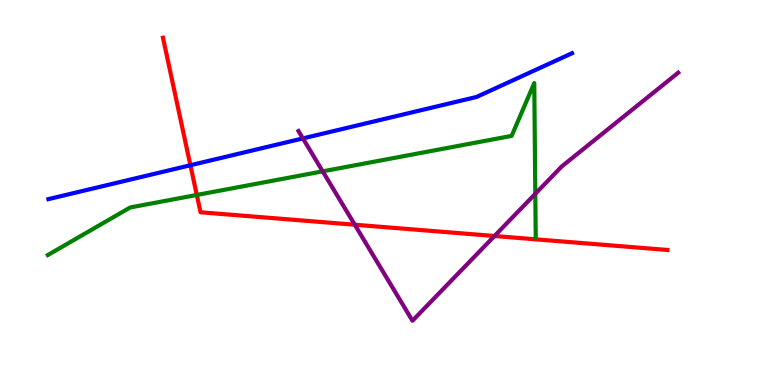[{'lines': ['blue', 'red'], 'intersections': [{'x': 2.46, 'y': 5.71}]}, {'lines': ['green', 'red'], 'intersections': [{'x': 2.54, 'y': 4.94}]}, {'lines': ['purple', 'red'], 'intersections': [{'x': 4.58, 'y': 4.16}, {'x': 6.38, 'y': 3.87}]}, {'lines': ['blue', 'green'], 'intersections': []}, {'lines': ['blue', 'purple'], 'intersections': [{'x': 3.91, 'y': 6.41}]}, {'lines': ['green', 'purple'], 'intersections': [{'x': 4.16, 'y': 5.55}, {'x': 6.91, 'y': 4.97}]}]